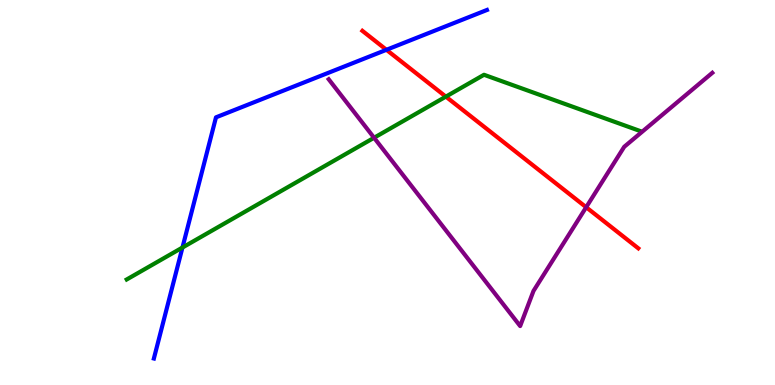[{'lines': ['blue', 'red'], 'intersections': [{'x': 4.99, 'y': 8.71}]}, {'lines': ['green', 'red'], 'intersections': [{'x': 5.75, 'y': 7.49}]}, {'lines': ['purple', 'red'], 'intersections': [{'x': 7.56, 'y': 4.62}]}, {'lines': ['blue', 'green'], 'intersections': [{'x': 2.35, 'y': 3.57}]}, {'lines': ['blue', 'purple'], 'intersections': []}, {'lines': ['green', 'purple'], 'intersections': [{'x': 4.83, 'y': 6.42}]}]